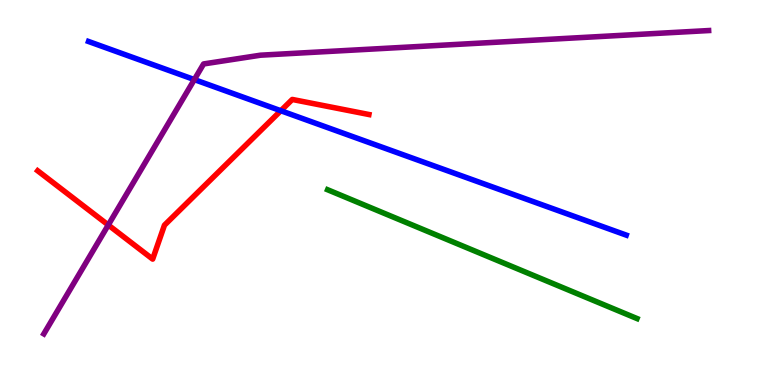[{'lines': ['blue', 'red'], 'intersections': [{'x': 3.62, 'y': 7.12}]}, {'lines': ['green', 'red'], 'intersections': []}, {'lines': ['purple', 'red'], 'intersections': [{'x': 1.4, 'y': 4.16}]}, {'lines': ['blue', 'green'], 'intersections': []}, {'lines': ['blue', 'purple'], 'intersections': [{'x': 2.51, 'y': 7.93}]}, {'lines': ['green', 'purple'], 'intersections': []}]